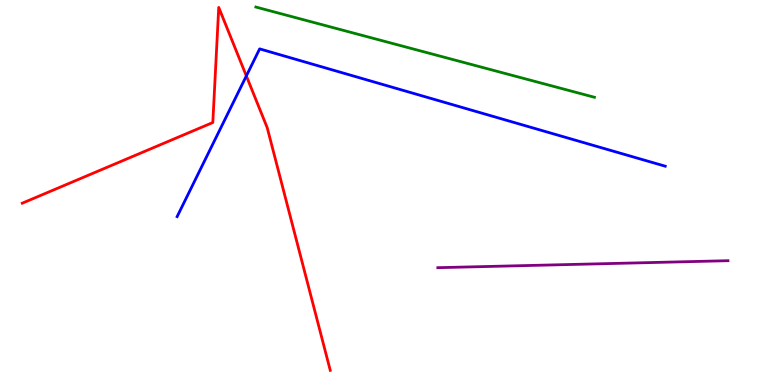[{'lines': ['blue', 'red'], 'intersections': [{'x': 3.18, 'y': 8.03}]}, {'lines': ['green', 'red'], 'intersections': []}, {'lines': ['purple', 'red'], 'intersections': []}, {'lines': ['blue', 'green'], 'intersections': []}, {'lines': ['blue', 'purple'], 'intersections': []}, {'lines': ['green', 'purple'], 'intersections': []}]